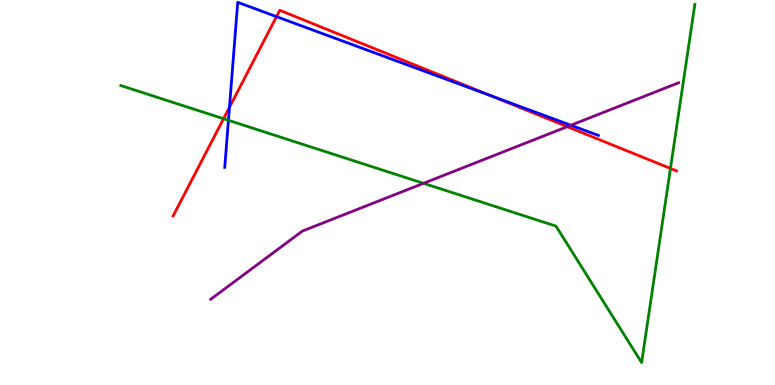[{'lines': ['blue', 'red'], 'intersections': [{'x': 2.96, 'y': 7.21}, {'x': 3.57, 'y': 9.57}, {'x': 6.33, 'y': 7.51}]}, {'lines': ['green', 'red'], 'intersections': [{'x': 2.88, 'y': 6.92}, {'x': 8.65, 'y': 5.62}]}, {'lines': ['purple', 'red'], 'intersections': [{'x': 7.32, 'y': 6.71}]}, {'lines': ['blue', 'green'], 'intersections': [{'x': 2.95, 'y': 6.87}]}, {'lines': ['blue', 'purple'], 'intersections': [{'x': 7.37, 'y': 6.75}]}, {'lines': ['green', 'purple'], 'intersections': [{'x': 5.46, 'y': 5.24}]}]